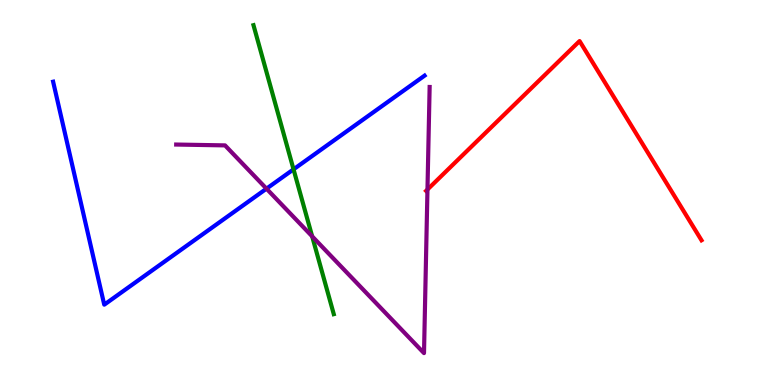[{'lines': ['blue', 'red'], 'intersections': []}, {'lines': ['green', 'red'], 'intersections': []}, {'lines': ['purple', 'red'], 'intersections': [{'x': 5.52, 'y': 5.08}]}, {'lines': ['blue', 'green'], 'intersections': [{'x': 3.79, 'y': 5.6}]}, {'lines': ['blue', 'purple'], 'intersections': [{'x': 3.44, 'y': 5.1}]}, {'lines': ['green', 'purple'], 'intersections': [{'x': 4.03, 'y': 3.86}]}]